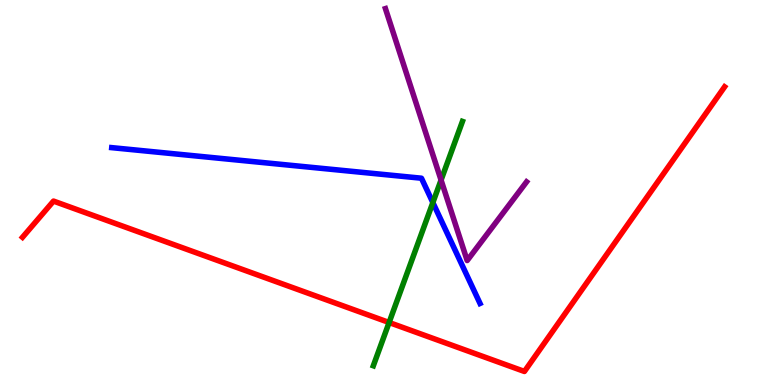[{'lines': ['blue', 'red'], 'intersections': []}, {'lines': ['green', 'red'], 'intersections': [{'x': 5.02, 'y': 1.62}]}, {'lines': ['purple', 'red'], 'intersections': []}, {'lines': ['blue', 'green'], 'intersections': [{'x': 5.59, 'y': 4.74}]}, {'lines': ['blue', 'purple'], 'intersections': []}, {'lines': ['green', 'purple'], 'intersections': [{'x': 5.69, 'y': 5.32}]}]